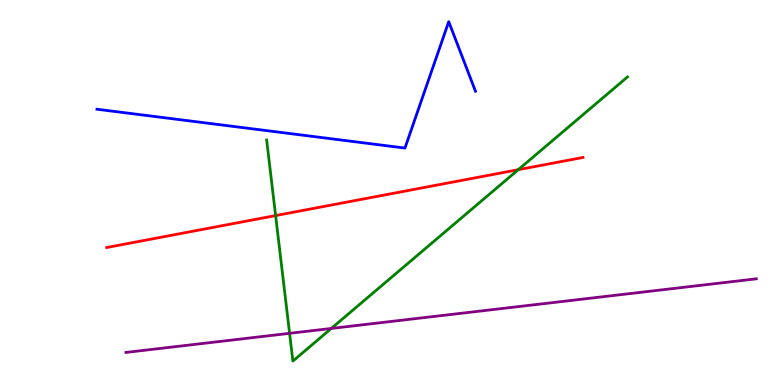[{'lines': ['blue', 'red'], 'intersections': []}, {'lines': ['green', 'red'], 'intersections': [{'x': 3.56, 'y': 4.4}, {'x': 6.69, 'y': 5.59}]}, {'lines': ['purple', 'red'], 'intersections': []}, {'lines': ['blue', 'green'], 'intersections': []}, {'lines': ['blue', 'purple'], 'intersections': []}, {'lines': ['green', 'purple'], 'intersections': [{'x': 3.74, 'y': 1.34}, {'x': 4.27, 'y': 1.47}]}]